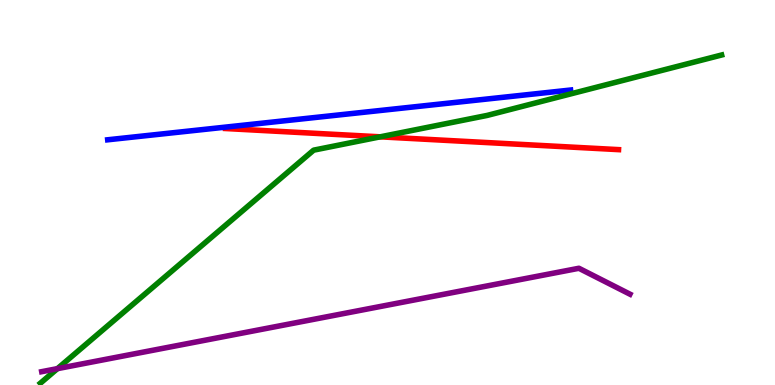[{'lines': ['blue', 'red'], 'intersections': []}, {'lines': ['green', 'red'], 'intersections': [{'x': 4.91, 'y': 6.45}]}, {'lines': ['purple', 'red'], 'intersections': []}, {'lines': ['blue', 'green'], 'intersections': []}, {'lines': ['blue', 'purple'], 'intersections': []}, {'lines': ['green', 'purple'], 'intersections': [{'x': 0.741, 'y': 0.425}]}]